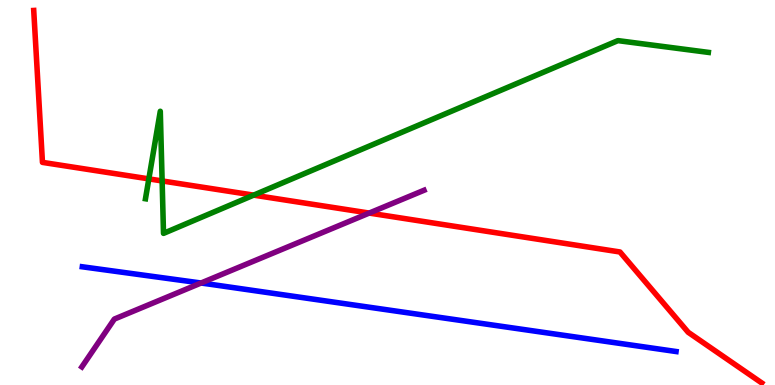[{'lines': ['blue', 'red'], 'intersections': []}, {'lines': ['green', 'red'], 'intersections': [{'x': 1.92, 'y': 5.35}, {'x': 2.09, 'y': 5.3}, {'x': 3.27, 'y': 4.93}]}, {'lines': ['purple', 'red'], 'intersections': [{'x': 4.76, 'y': 4.47}]}, {'lines': ['blue', 'green'], 'intersections': []}, {'lines': ['blue', 'purple'], 'intersections': [{'x': 2.59, 'y': 2.65}]}, {'lines': ['green', 'purple'], 'intersections': []}]